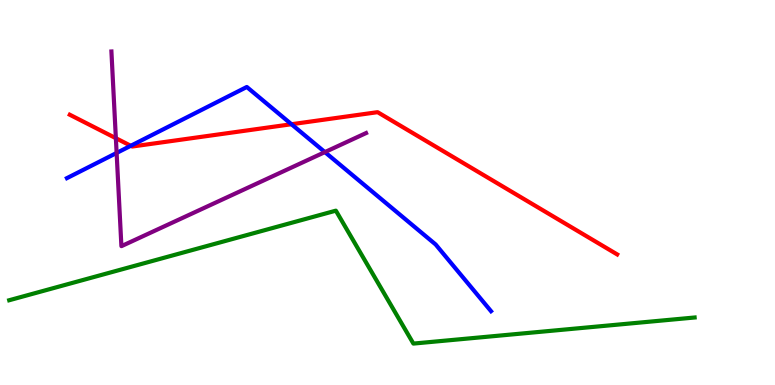[{'lines': ['blue', 'red'], 'intersections': [{'x': 1.69, 'y': 6.21}, {'x': 3.76, 'y': 6.77}]}, {'lines': ['green', 'red'], 'intersections': []}, {'lines': ['purple', 'red'], 'intersections': [{'x': 1.5, 'y': 6.41}]}, {'lines': ['blue', 'green'], 'intersections': []}, {'lines': ['blue', 'purple'], 'intersections': [{'x': 1.5, 'y': 6.03}, {'x': 4.19, 'y': 6.05}]}, {'lines': ['green', 'purple'], 'intersections': []}]